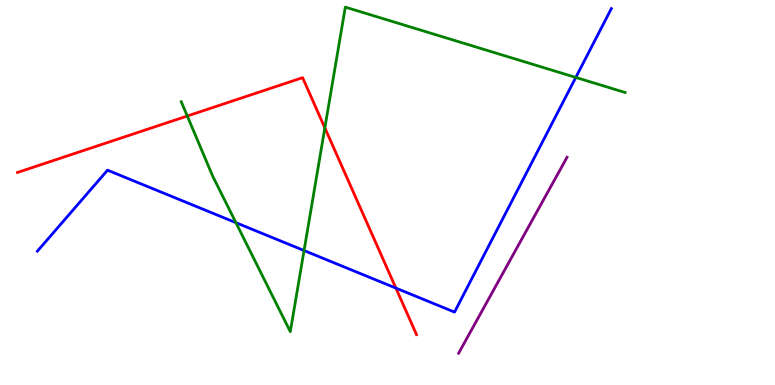[{'lines': ['blue', 'red'], 'intersections': [{'x': 5.11, 'y': 2.52}]}, {'lines': ['green', 'red'], 'intersections': [{'x': 2.42, 'y': 6.99}, {'x': 4.19, 'y': 6.68}]}, {'lines': ['purple', 'red'], 'intersections': []}, {'lines': ['blue', 'green'], 'intersections': [{'x': 3.04, 'y': 4.22}, {'x': 3.92, 'y': 3.49}, {'x': 7.43, 'y': 7.99}]}, {'lines': ['blue', 'purple'], 'intersections': []}, {'lines': ['green', 'purple'], 'intersections': []}]